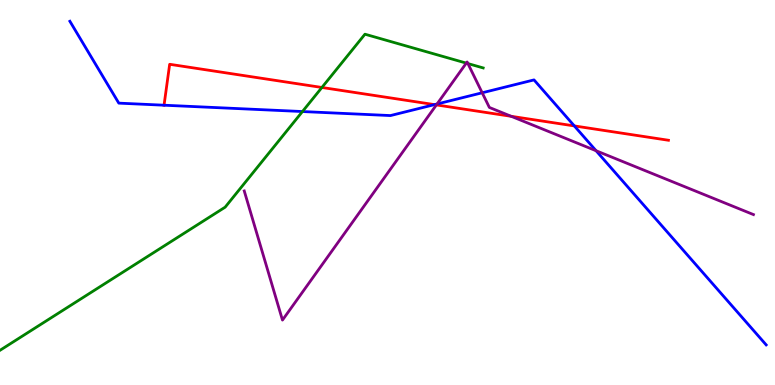[{'lines': ['blue', 'red'], 'intersections': [{'x': 2.12, 'y': 7.27}, {'x': 5.61, 'y': 7.28}, {'x': 7.41, 'y': 6.73}]}, {'lines': ['green', 'red'], 'intersections': [{'x': 4.15, 'y': 7.73}]}, {'lines': ['purple', 'red'], 'intersections': [{'x': 5.63, 'y': 7.28}, {'x': 6.6, 'y': 6.98}]}, {'lines': ['blue', 'green'], 'intersections': [{'x': 3.9, 'y': 7.1}]}, {'lines': ['blue', 'purple'], 'intersections': [{'x': 5.64, 'y': 7.3}, {'x': 6.22, 'y': 7.59}, {'x': 7.69, 'y': 6.08}]}, {'lines': ['green', 'purple'], 'intersections': [{'x': 6.02, 'y': 8.36}, {'x': 6.04, 'y': 8.35}]}]